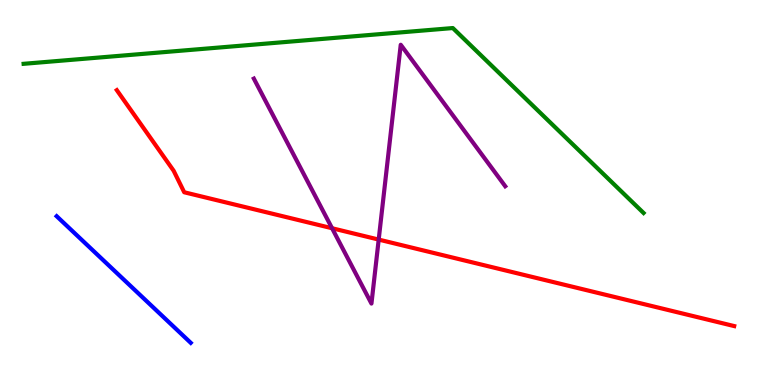[{'lines': ['blue', 'red'], 'intersections': []}, {'lines': ['green', 'red'], 'intersections': []}, {'lines': ['purple', 'red'], 'intersections': [{'x': 4.28, 'y': 4.07}, {'x': 4.89, 'y': 3.78}]}, {'lines': ['blue', 'green'], 'intersections': []}, {'lines': ['blue', 'purple'], 'intersections': []}, {'lines': ['green', 'purple'], 'intersections': []}]